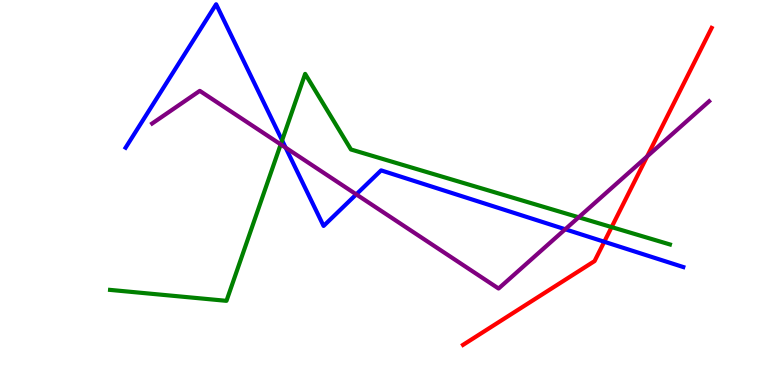[{'lines': ['blue', 'red'], 'intersections': [{'x': 7.8, 'y': 3.72}]}, {'lines': ['green', 'red'], 'intersections': [{'x': 7.89, 'y': 4.1}]}, {'lines': ['purple', 'red'], 'intersections': [{'x': 8.35, 'y': 5.94}]}, {'lines': ['blue', 'green'], 'intersections': [{'x': 3.64, 'y': 6.35}]}, {'lines': ['blue', 'purple'], 'intersections': [{'x': 3.69, 'y': 6.16}, {'x': 4.6, 'y': 4.95}, {'x': 7.29, 'y': 4.04}]}, {'lines': ['green', 'purple'], 'intersections': [{'x': 3.62, 'y': 6.25}, {'x': 7.47, 'y': 4.36}]}]